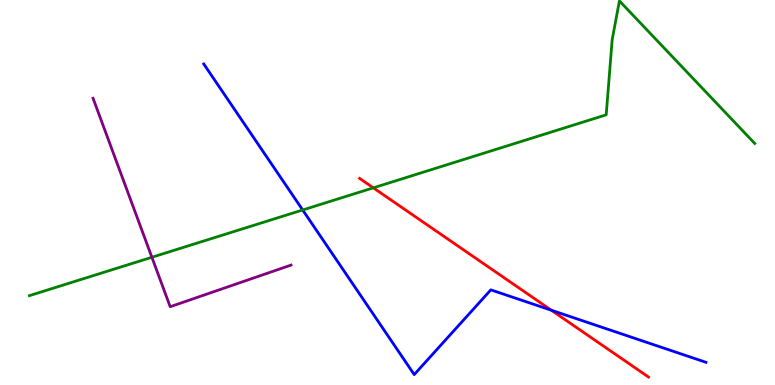[{'lines': ['blue', 'red'], 'intersections': [{'x': 7.11, 'y': 1.94}]}, {'lines': ['green', 'red'], 'intersections': [{'x': 4.82, 'y': 5.12}]}, {'lines': ['purple', 'red'], 'intersections': []}, {'lines': ['blue', 'green'], 'intersections': [{'x': 3.91, 'y': 4.55}]}, {'lines': ['blue', 'purple'], 'intersections': []}, {'lines': ['green', 'purple'], 'intersections': [{'x': 1.96, 'y': 3.32}]}]